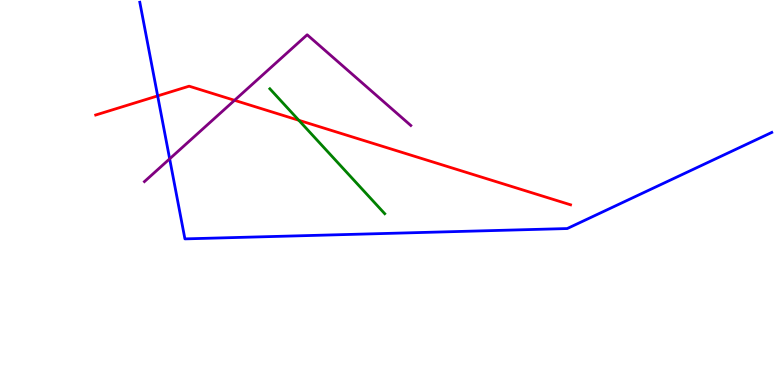[{'lines': ['blue', 'red'], 'intersections': [{'x': 2.03, 'y': 7.51}]}, {'lines': ['green', 'red'], 'intersections': [{'x': 3.86, 'y': 6.88}]}, {'lines': ['purple', 'red'], 'intersections': [{'x': 3.03, 'y': 7.39}]}, {'lines': ['blue', 'green'], 'intersections': []}, {'lines': ['blue', 'purple'], 'intersections': [{'x': 2.19, 'y': 5.87}]}, {'lines': ['green', 'purple'], 'intersections': []}]